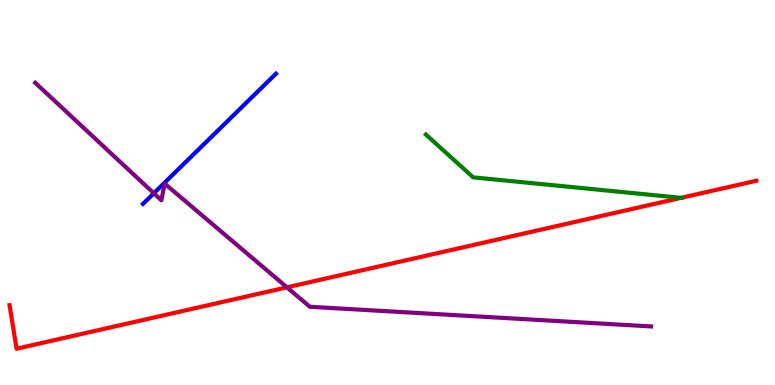[{'lines': ['blue', 'red'], 'intersections': []}, {'lines': ['green', 'red'], 'intersections': [{'x': 8.79, 'y': 4.86}]}, {'lines': ['purple', 'red'], 'intersections': [{'x': 3.7, 'y': 2.54}]}, {'lines': ['blue', 'green'], 'intersections': []}, {'lines': ['blue', 'purple'], 'intersections': [{'x': 1.98, 'y': 4.98}]}, {'lines': ['green', 'purple'], 'intersections': []}]